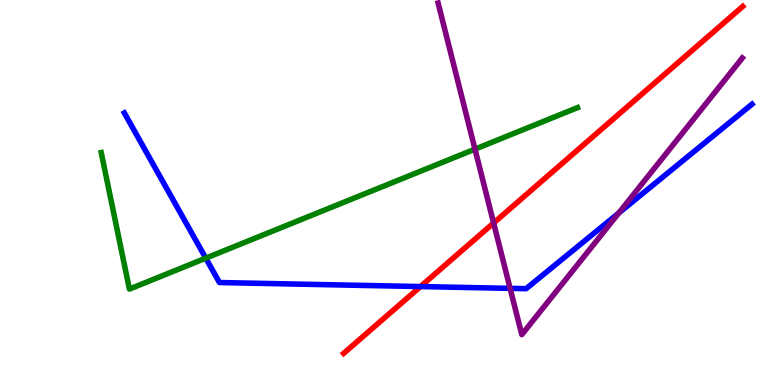[{'lines': ['blue', 'red'], 'intersections': [{'x': 5.43, 'y': 2.56}]}, {'lines': ['green', 'red'], 'intersections': []}, {'lines': ['purple', 'red'], 'intersections': [{'x': 6.37, 'y': 4.21}]}, {'lines': ['blue', 'green'], 'intersections': [{'x': 2.66, 'y': 3.29}]}, {'lines': ['blue', 'purple'], 'intersections': [{'x': 6.58, 'y': 2.51}, {'x': 7.98, 'y': 4.47}]}, {'lines': ['green', 'purple'], 'intersections': [{'x': 6.13, 'y': 6.13}]}]